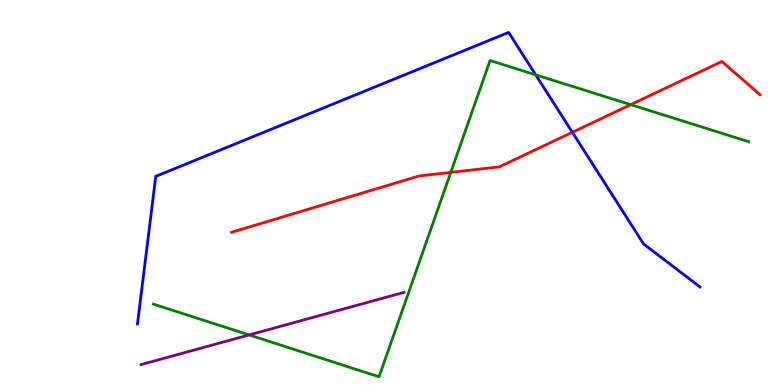[{'lines': ['blue', 'red'], 'intersections': [{'x': 7.39, 'y': 6.56}]}, {'lines': ['green', 'red'], 'intersections': [{'x': 5.82, 'y': 5.52}, {'x': 8.14, 'y': 7.28}]}, {'lines': ['purple', 'red'], 'intersections': []}, {'lines': ['blue', 'green'], 'intersections': [{'x': 6.91, 'y': 8.06}]}, {'lines': ['blue', 'purple'], 'intersections': []}, {'lines': ['green', 'purple'], 'intersections': [{'x': 3.21, 'y': 1.3}]}]